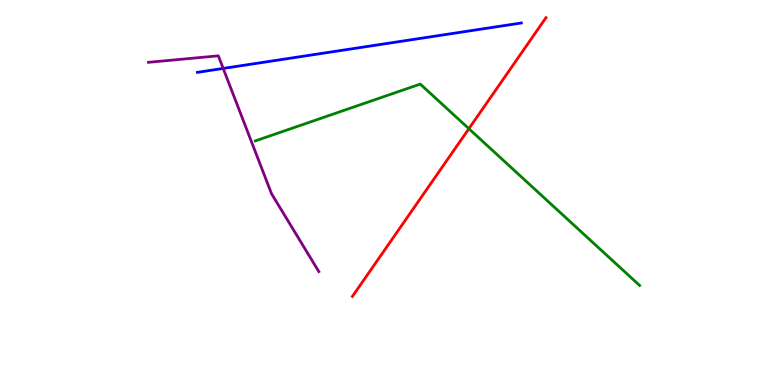[{'lines': ['blue', 'red'], 'intersections': []}, {'lines': ['green', 'red'], 'intersections': [{'x': 6.05, 'y': 6.66}]}, {'lines': ['purple', 'red'], 'intersections': []}, {'lines': ['blue', 'green'], 'intersections': []}, {'lines': ['blue', 'purple'], 'intersections': [{'x': 2.88, 'y': 8.22}]}, {'lines': ['green', 'purple'], 'intersections': []}]